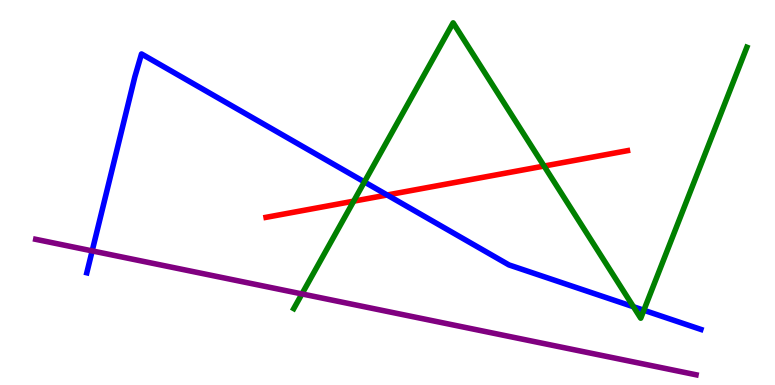[{'lines': ['blue', 'red'], 'intersections': [{'x': 5.0, 'y': 4.94}]}, {'lines': ['green', 'red'], 'intersections': [{'x': 4.56, 'y': 4.77}, {'x': 7.02, 'y': 5.69}]}, {'lines': ['purple', 'red'], 'intersections': []}, {'lines': ['blue', 'green'], 'intersections': [{'x': 4.7, 'y': 5.27}, {'x': 8.17, 'y': 2.03}, {'x': 8.31, 'y': 1.94}]}, {'lines': ['blue', 'purple'], 'intersections': [{'x': 1.19, 'y': 3.48}]}, {'lines': ['green', 'purple'], 'intersections': [{'x': 3.9, 'y': 2.37}]}]